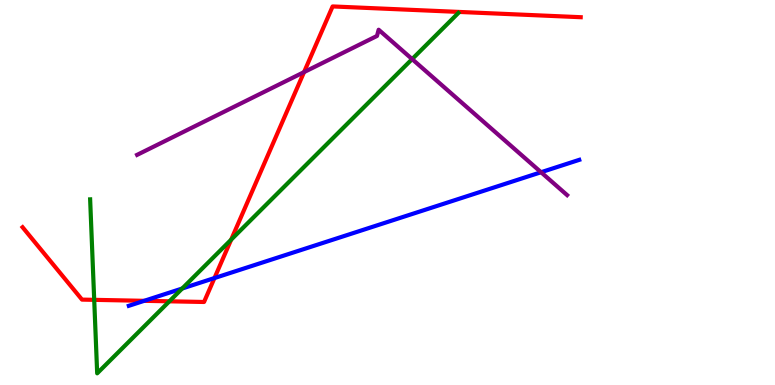[{'lines': ['blue', 'red'], 'intersections': [{'x': 1.86, 'y': 2.19}, {'x': 2.77, 'y': 2.78}]}, {'lines': ['green', 'red'], 'intersections': [{'x': 1.22, 'y': 2.21}, {'x': 2.19, 'y': 2.17}, {'x': 2.98, 'y': 3.77}]}, {'lines': ['purple', 'red'], 'intersections': [{'x': 3.92, 'y': 8.13}]}, {'lines': ['blue', 'green'], 'intersections': [{'x': 2.35, 'y': 2.51}]}, {'lines': ['blue', 'purple'], 'intersections': [{'x': 6.98, 'y': 5.53}]}, {'lines': ['green', 'purple'], 'intersections': [{'x': 5.32, 'y': 8.46}]}]